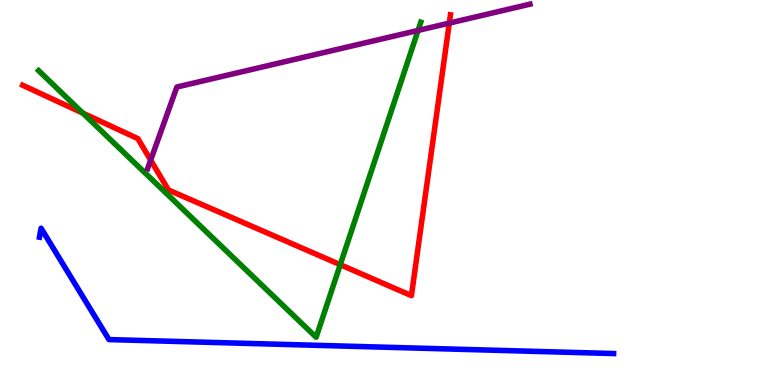[{'lines': ['blue', 'red'], 'intersections': []}, {'lines': ['green', 'red'], 'intersections': [{'x': 1.07, 'y': 7.06}, {'x': 4.39, 'y': 3.12}]}, {'lines': ['purple', 'red'], 'intersections': [{'x': 1.94, 'y': 5.84}, {'x': 5.8, 'y': 9.4}]}, {'lines': ['blue', 'green'], 'intersections': []}, {'lines': ['blue', 'purple'], 'intersections': []}, {'lines': ['green', 'purple'], 'intersections': [{'x': 5.39, 'y': 9.21}]}]